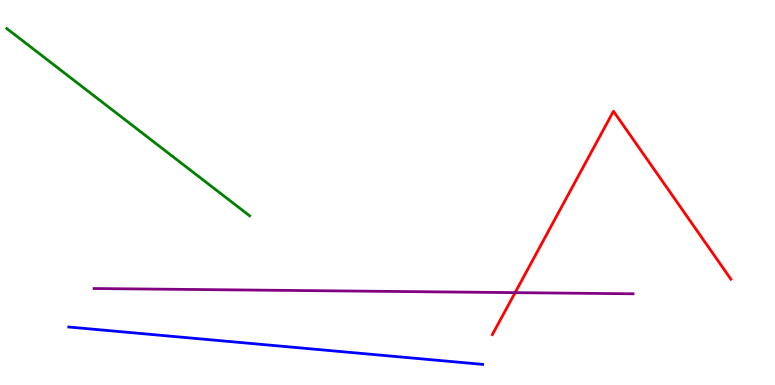[{'lines': ['blue', 'red'], 'intersections': []}, {'lines': ['green', 'red'], 'intersections': []}, {'lines': ['purple', 'red'], 'intersections': [{'x': 6.65, 'y': 2.4}]}, {'lines': ['blue', 'green'], 'intersections': []}, {'lines': ['blue', 'purple'], 'intersections': []}, {'lines': ['green', 'purple'], 'intersections': []}]